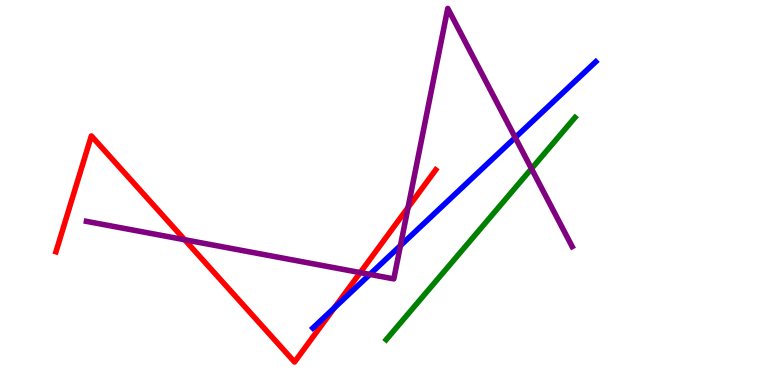[{'lines': ['blue', 'red'], 'intersections': [{'x': 4.31, 'y': 2.01}]}, {'lines': ['green', 'red'], 'intersections': []}, {'lines': ['purple', 'red'], 'intersections': [{'x': 2.38, 'y': 3.77}, {'x': 4.65, 'y': 2.92}, {'x': 5.27, 'y': 4.61}]}, {'lines': ['blue', 'green'], 'intersections': []}, {'lines': ['blue', 'purple'], 'intersections': [{'x': 4.77, 'y': 2.87}, {'x': 5.17, 'y': 3.62}, {'x': 6.65, 'y': 6.43}]}, {'lines': ['green', 'purple'], 'intersections': [{'x': 6.86, 'y': 5.62}]}]